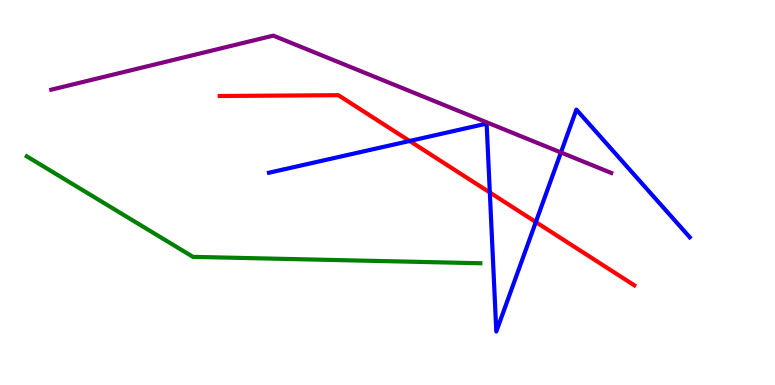[{'lines': ['blue', 'red'], 'intersections': [{'x': 5.29, 'y': 6.34}, {'x': 6.32, 'y': 5.0}, {'x': 6.91, 'y': 4.23}]}, {'lines': ['green', 'red'], 'intersections': []}, {'lines': ['purple', 'red'], 'intersections': []}, {'lines': ['blue', 'green'], 'intersections': []}, {'lines': ['blue', 'purple'], 'intersections': [{'x': 7.24, 'y': 6.04}]}, {'lines': ['green', 'purple'], 'intersections': []}]